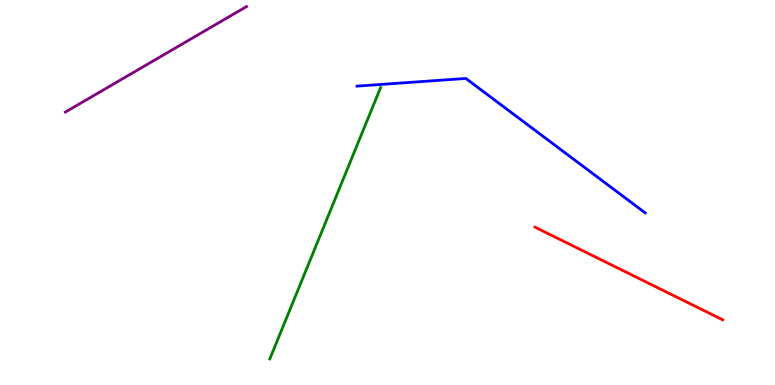[{'lines': ['blue', 'red'], 'intersections': []}, {'lines': ['green', 'red'], 'intersections': []}, {'lines': ['purple', 'red'], 'intersections': []}, {'lines': ['blue', 'green'], 'intersections': []}, {'lines': ['blue', 'purple'], 'intersections': []}, {'lines': ['green', 'purple'], 'intersections': []}]